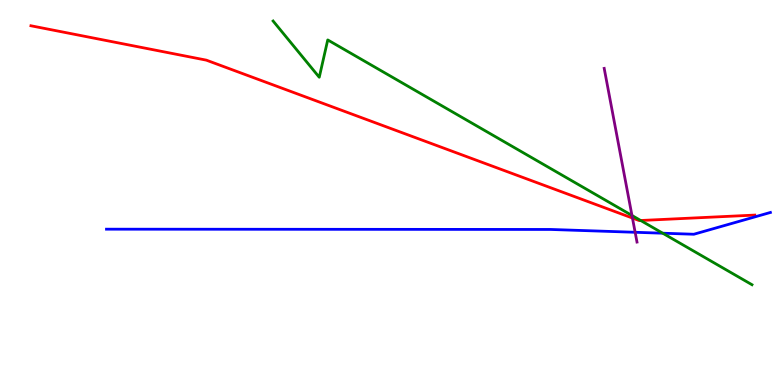[{'lines': ['blue', 'red'], 'intersections': []}, {'lines': ['green', 'red'], 'intersections': [{'x': 8.27, 'y': 4.27}]}, {'lines': ['purple', 'red'], 'intersections': [{'x': 8.16, 'y': 4.34}]}, {'lines': ['blue', 'green'], 'intersections': [{'x': 8.55, 'y': 3.94}]}, {'lines': ['blue', 'purple'], 'intersections': [{'x': 8.2, 'y': 3.97}]}, {'lines': ['green', 'purple'], 'intersections': [{'x': 8.15, 'y': 4.4}]}]